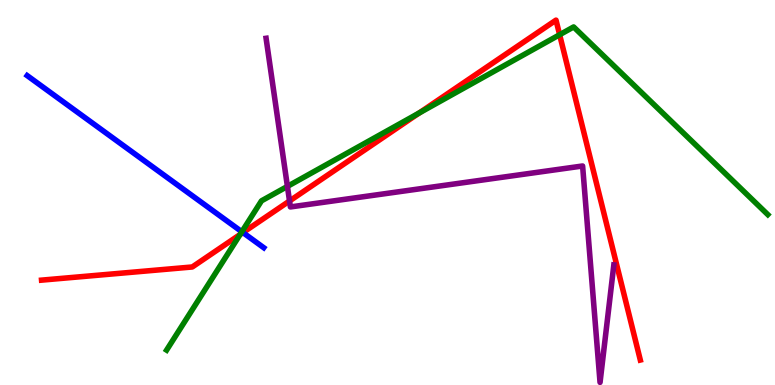[{'lines': ['blue', 'red'], 'intersections': [{'x': 3.13, 'y': 3.96}]}, {'lines': ['green', 'red'], 'intersections': [{'x': 3.1, 'y': 3.91}, {'x': 5.41, 'y': 7.06}, {'x': 7.22, 'y': 9.1}]}, {'lines': ['purple', 'red'], 'intersections': [{'x': 3.74, 'y': 4.78}]}, {'lines': ['blue', 'green'], 'intersections': [{'x': 3.12, 'y': 3.98}]}, {'lines': ['blue', 'purple'], 'intersections': []}, {'lines': ['green', 'purple'], 'intersections': [{'x': 3.71, 'y': 5.16}]}]